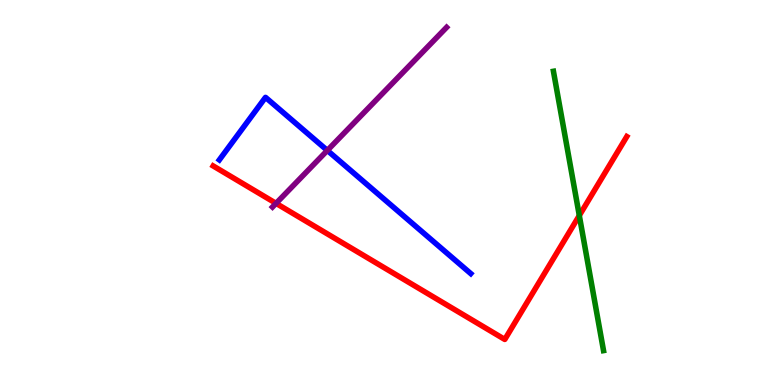[{'lines': ['blue', 'red'], 'intersections': []}, {'lines': ['green', 'red'], 'intersections': [{'x': 7.47, 'y': 4.4}]}, {'lines': ['purple', 'red'], 'intersections': [{'x': 3.56, 'y': 4.72}]}, {'lines': ['blue', 'green'], 'intersections': []}, {'lines': ['blue', 'purple'], 'intersections': [{'x': 4.22, 'y': 6.09}]}, {'lines': ['green', 'purple'], 'intersections': []}]